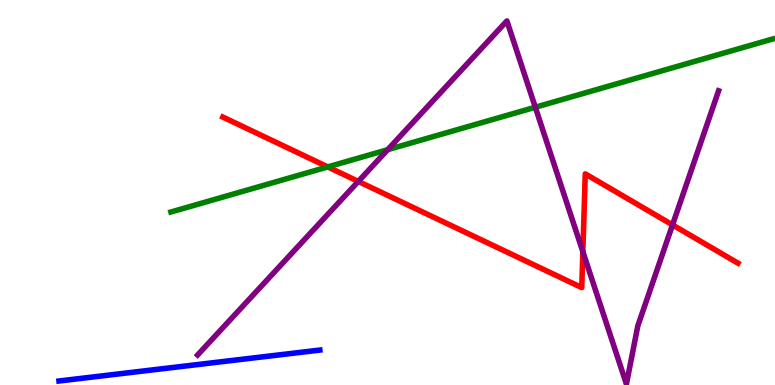[{'lines': ['blue', 'red'], 'intersections': []}, {'lines': ['green', 'red'], 'intersections': [{'x': 4.23, 'y': 5.66}]}, {'lines': ['purple', 'red'], 'intersections': [{'x': 4.62, 'y': 5.29}, {'x': 7.52, 'y': 3.46}, {'x': 8.68, 'y': 4.16}]}, {'lines': ['blue', 'green'], 'intersections': []}, {'lines': ['blue', 'purple'], 'intersections': []}, {'lines': ['green', 'purple'], 'intersections': [{'x': 5.0, 'y': 6.11}, {'x': 6.91, 'y': 7.21}]}]